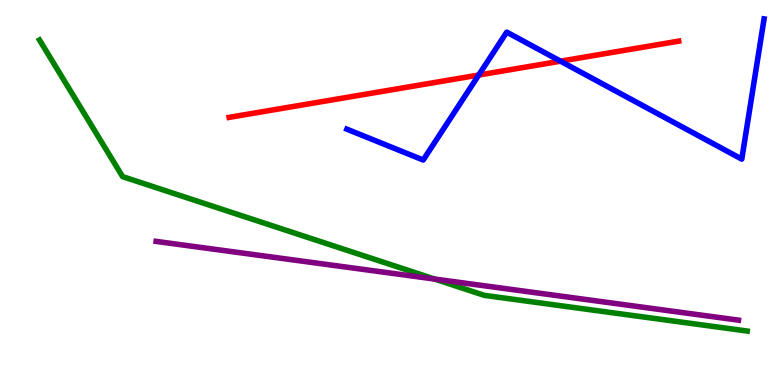[{'lines': ['blue', 'red'], 'intersections': [{'x': 6.18, 'y': 8.05}, {'x': 7.23, 'y': 8.41}]}, {'lines': ['green', 'red'], 'intersections': []}, {'lines': ['purple', 'red'], 'intersections': []}, {'lines': ['blue', 'green'], 'intersections': []}, {'lines': ['blue', 'purple'], 'intersections': []}, {'lines': ['green', 'purple'], 'intersections': [{'x': 5.61, 'y': 2.75}]}]